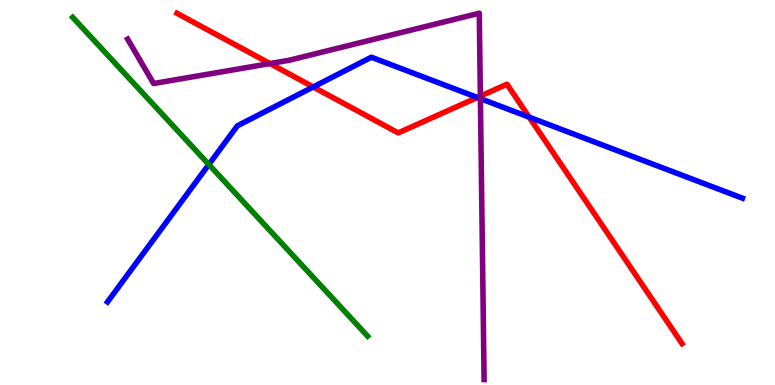[{'lines': ['blue', 'red'], 'intersections': [{'x': 4.04, 'y': 7.74}, {'x': 6.16, 'y': 7.47}, {'x': 6.83, 'y': 6.96}]}, {'lines': ['green', 'red'], 'intersections': []}, {'lines': ['purple', 'red'], 'intersections': [{'x': 3.48, 'y': 8.35}, {'x': 6.2, 'y': 7.5}]}, {'lines': ['blue', 'green'], 'intersections': [{'x': 2.69, 'y': 5.73}]}, {'lines': ['blue', 'purple'], 'intersections': [{'x': 6.2, 'y': 7.44}]}, {'lines': ['green', 'purple'], 'intersections': []}]